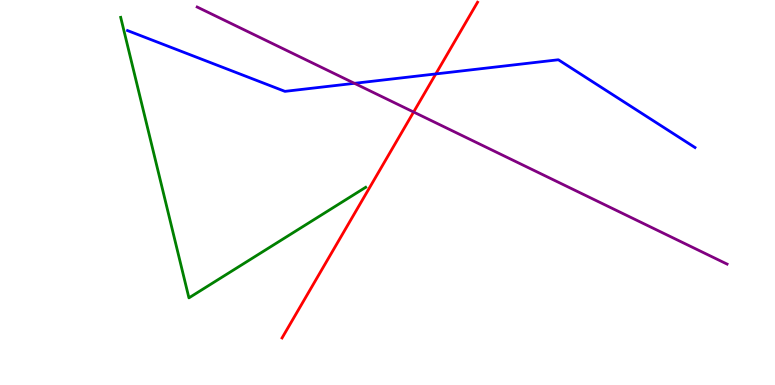[{'lines': ['blue', 'red'], 'intersections': [{'x': 5.62, 'y': 8.08}]}, {'lines': ['green', 'red'], 'intersections': []}, {'lines': ['purple', 'red'], 'intersections': [{'x': 5.34, 'y': 7.09}]}, {'lines': ['blue', 'green'], 'intersections': []}, {'lines': ['blue', 'purple'], 'intersections': [{'x': 4.57, 'y': 7.84}]}, {'lines': ['green', 'purple'], 'intersections': []}]